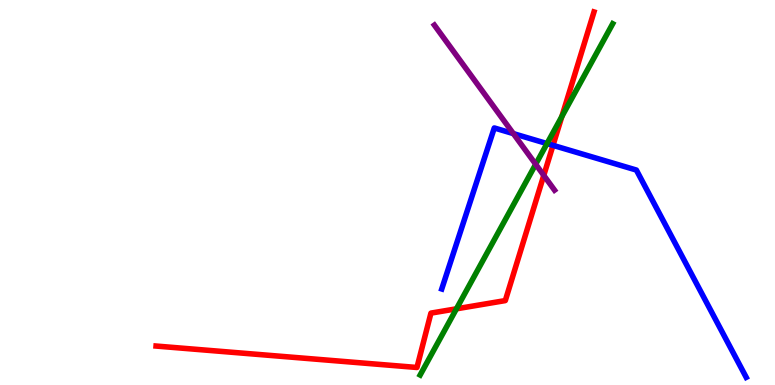[{'lines': ['blue', 'red'], 'intersections': [{'x': 7.14, 'y': 6.22}]}, {'lines': ['green', 'red'], 'intersections': [{'x': 5.89, 'y': 1.98}, {'x': 7.25, 'y': 6.97}]}, {'lines': ['purple', 'red'], 'intersections': [{'x': 7.02, 'y': 5.44}]}, {'lines': ['blue', 'green'], 'intersections': [{'x': 7.06, 'y': 6.27}]}, {'lines': ['blue', 'purple'], 'intersections': [{'x': 6.62, 'y': 6.53}]}, {'lines': ['green', 'purple'], 'intersections': [{'x': 6.91, 'y': 5.73}]}]